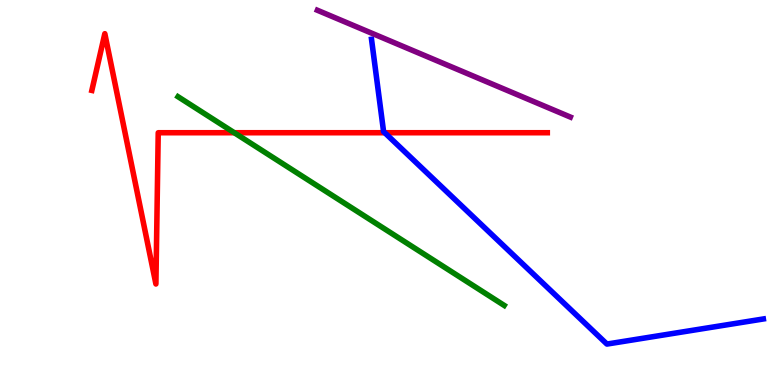[{'lines': ['blue', 'red'], 'intersections': [{'x': 4.96, 'y': 6.55}]}, {'lines': ['green', 'red'], 'intersections': [{'x': 3.02, 'y': 6.55}]}, {'lines': ['purple', 'red'], 'intersections': []}, {'lines': ['blue', 'green'], 'intersections': []}, {'lines': ['blue', 'purple'], 'intersections': []}, {'lines': ['green', 'purple'], 'intersections': []}]